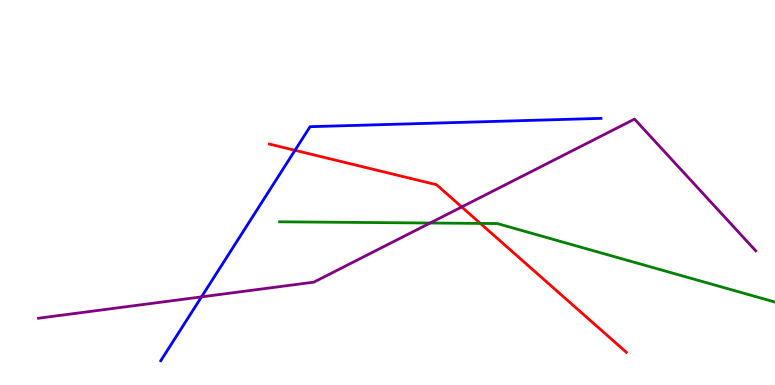[{'lines': ['blue', 'red'], 'intersections': [{'x': 3.81, 'y': 6.1}]}, {'lines': ['green', 'red'], 'intersections': [{'x': 6.2, 'y': 4.2}]}, {'lines': ['purple', 'red'], 'intersections': [{'x': 5.96, 'y': 4.62}]}, {'lines': ['blue', 'green'], 'intersections': []}, {'lines': ['blue', 'purple'], 'intersections': [{'x': 2.6, 'y': 2.29}]}, {'lines': ['green', 'purple'], 'intersections': [{'x': 5.55, 'y': 4.21}]}]